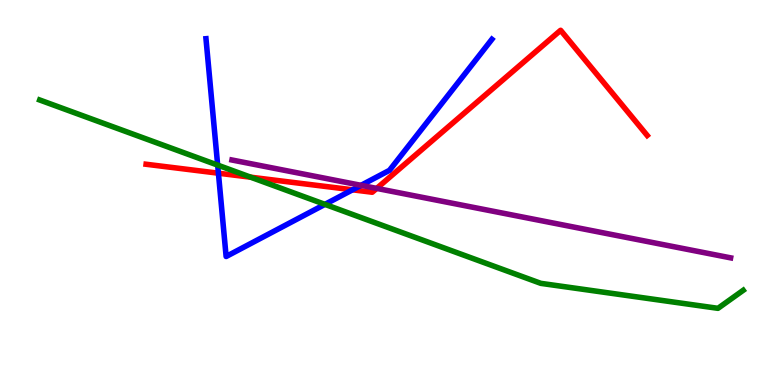[{'lines': ['blue', 'red'], 'intersections': [{'x': 2.82, 'y': 5.5}, {'x': 4.55, 'y': 5.07}]}, {'lines': ['green', 'red'], 'intersections': [{'x': 3.24, 'y': 5.4}]}, {'lines': ['purple', 'red'], 'intersections': [{'x': 4.86, 'y': 5.11}]}, {'lines': ['blue', 'green'], 'intersections': [{'x': 2.81, 'y': 5.71}, {'x': 4.19, 'y': 4.69}]}, {'lines': ['blue', 'purple'], 'intersections': [{'x': 4.66, 'y': 5.19}]}, {'lines': ['green', 'purple'], 'intersections': []}]